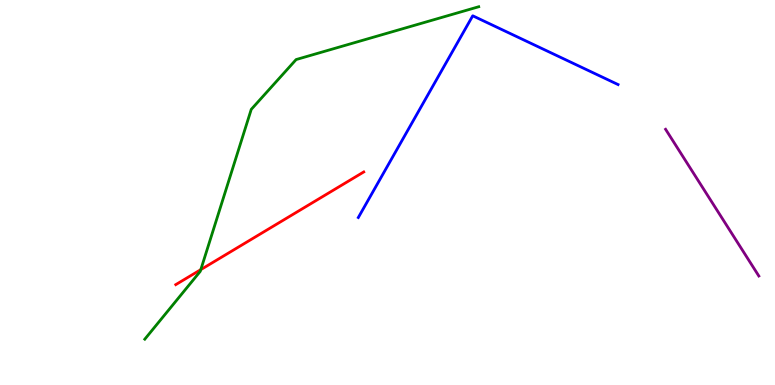[{'lines': ['blue', 'red'], 'intersections': []}, {'lines': ['green', 'red'], 'intersections': [{'x': 2.59, 'y': 3.0}]}, {'lines': ['purple', 'red'], 'intersections': []}, {'lines': ['blue', 'green'], 'intersections': []}, {'lines': ['blue', 'purple'], 'intersections': []}, {'lines': ['green', 'purple'], 'intersections': []}]